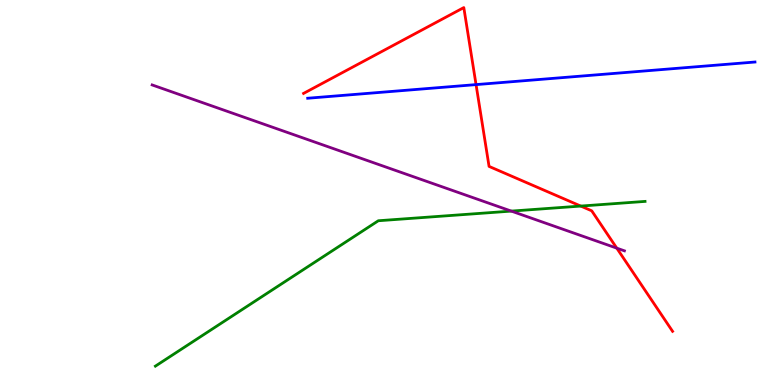[{'lines': ['blue', 'red'], 'intersections': [{'x': 6.14, 'y': 7.8}]}, {'lines': ['green', 'red'], 'intersections': [{'x': 7.49, 'y': 4.65}]}, {'lines': ['purple', 'red'], 'intersections': [{'x': 7.96, 'y': 3.55}]}, {'lines': ['blue', 'green'], 'intersections': []}, {'lines': ['blue', 'purple'], 'intersections': []}, {'lines': ['green', 'purple'], 'intersections': [{'x': 6.6, 'y': 4.52}]}]